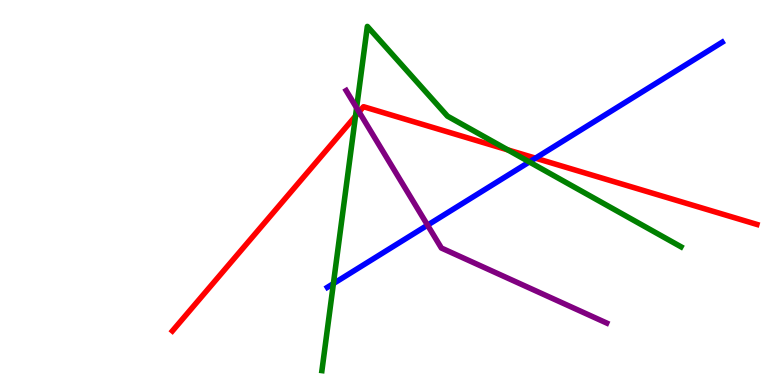[{'lines': ['blue', 'red'], 'intersections': [{'x': 6.91, 'y': 5.89}]}, {'lines': ['green', 'red'], 'intersections': [{'x': 4.59, 'y': 6.98}, {'x': 6.55, 'y': 6.11}]}, {'lines': ['purple', 'red'], 'intersections': [{'x': 4.63, 'y': 7.09}]}, {'lines': ['blue', 'green'], 'intersections': [{'x': 4.3, 'y': 2.63}, {'x': 6.83, 'y': 5.79}]}, {'lines': ['blue', 'purple'], 'intersections': [{'x': 5.52, 'y': 4.15}]}, {'lines': ['green', 'purple'], 'intersections': [{'x': 4.6, 'y': 7.2}]}]